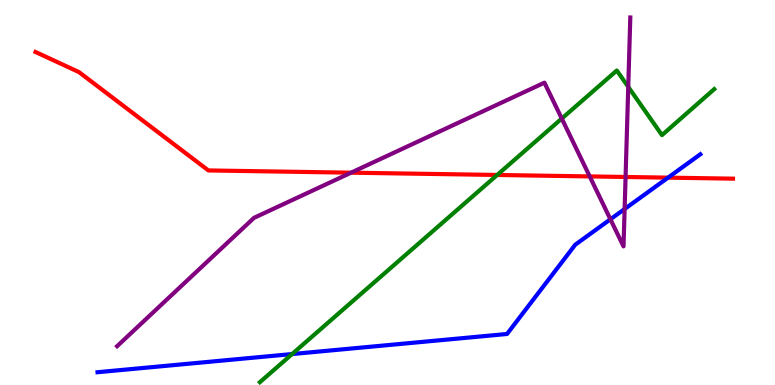[{'lines': ['blue', 'red'], 'intersections': [{'x': 8.62, 'y': 5.39}]}, {'lines': ['green', 'red'], 'intersections': [{'x': 6.42, 'y': 5.46}]}, {'lines': ['purple', 'red'], 'intersections': [{'x': 4.53, 'y': 5.51}, {'x': 7.61, 'y': 5.42}, {'x': 8.07, 'y': 5.4}]}, {'lines': ['blue', 'green'], 'intersections': [{'x': 3.77, 'y': 0.804}]}, {'lines': ['blue', 'purple'], 'intersections': [{'x': 7.88, 'y': 4.3}, {'x': 8.06, 'y': 4.57}]}, {'lines': ['green', 'purple'], 'intersections': [{'x': 7.25, 'y': 6.92}, {'x': 8.11, 'y': 7.74}]}]